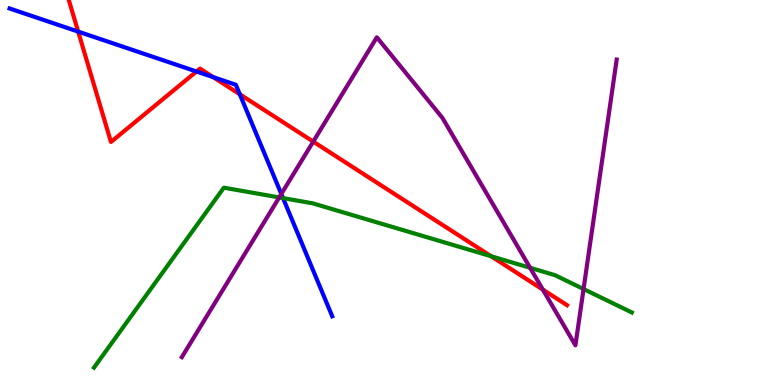[{'lines': ['blue', 'red'], 'intersections': [{'x': 1.01, 'y': 9.18}, {'x': 2.54, 'y': 8.14}, {'x': 2.75, 'y': 8.0}, {'x': 3.09, 'y': 7.55}]}, {'lines': ['green', 'red'], 'intersections': [{'x': 6.34, 'y': 3.34}]}, {'lines': ['purple', 'red'], 'intersections': [{'x': 4.04, 'y': 6.32}, {'x': 7.0, 'y': 2.48}]}, {'lines': ['blue', 'green'], 'intersections': [{'x': 3.65, 'y': 4.85}]}, {'lines': ['blue', 'purple'], 'intersections': [{'x': 3.63, 'y': 4.96}]}, {'lines': ['green', 'purple'], 'intersections': [{'x': 3.6, 'y': 4.87}, {'x': 6.84, 'y': 3.04}, {'x': 7.53, 'y': 2.49}]}]